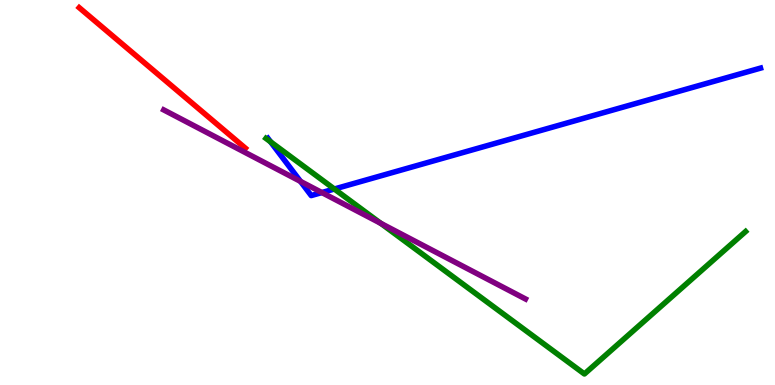[{'lines': ['blue', 'red'], 'intersections': []}, {'lines': ['green', 'red'], 'intersections': []}, {'lines': ['purple', 'red'], 'intersections': []}, {'lines': ['blue', 'green'], 'intersections': [{'x': 3.49, 'y': 6.32}, {'x': 4.31, 'y': 5.09}]}, {'lines': ['blue', 'purple'], 'intersections': [{'x': 3.88, 'y': 5.29}, {'x': 4.15, 'y': 5.0}]}, {'lines': ['green', 'purple'], 'intersections': [{'x': 4.91, 'y': 4.2}]}]